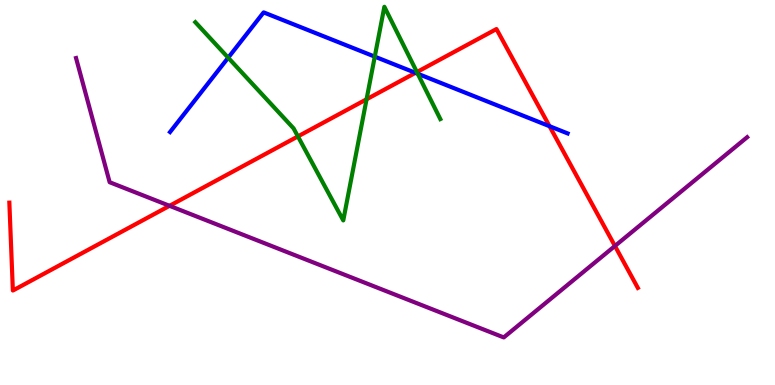[{'lines': ['blue', 'red'], 'intersections': [{'x': 5.36, 'y': 8.11}, {'x': 7.09, 'y': 6.72}]}, {'lines': ['green', 'red'], 'intersections': [{'x': 3.84, 'y': 6.46}, {'x': 4.73, 'y': 7.42}, {'x': 5.38, 'y': 8.13}]}, {'lines': ['purple', 'red'], 'intersections': [{'x': 2.19, 'y': 4.65}, {'x': 7.93, 'y': 3.61}]}, {'lines': ['blue', 'green'], 'intersections': [{'x': 2.94, 'y': 8.5}, {'x': 4.84, 'y': 8.53}, {'x': 5.39, 'y': 8.08}]}, {'lines': ['blue', 'purple'], 'intersections': []}, {'lines': ['green', 'purple'], 'intersections': []}]